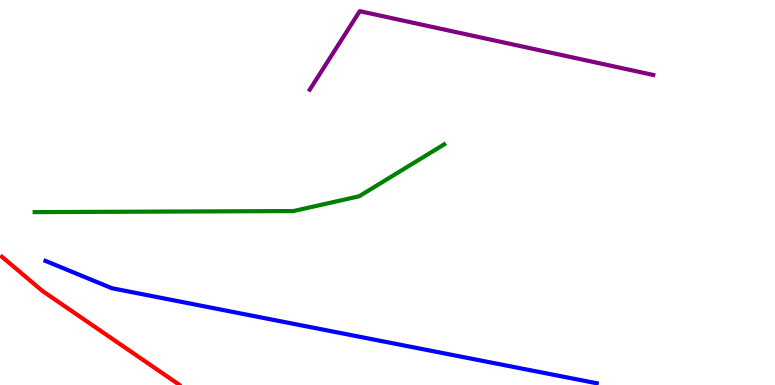[{'lines': ['blue', 'red'], 'intersections': []}, {'lines': ['green', 'red'], 'intersections': []}, {'lines': ['purple', 'red'], 'intersections': []}, {'lines': ['blue', 'green'], 'intersections': []}, {'lines': ['blue', 'purple'], 'intersections': []}, {'lines': ['green', 'purple'], 'intersections': []}]